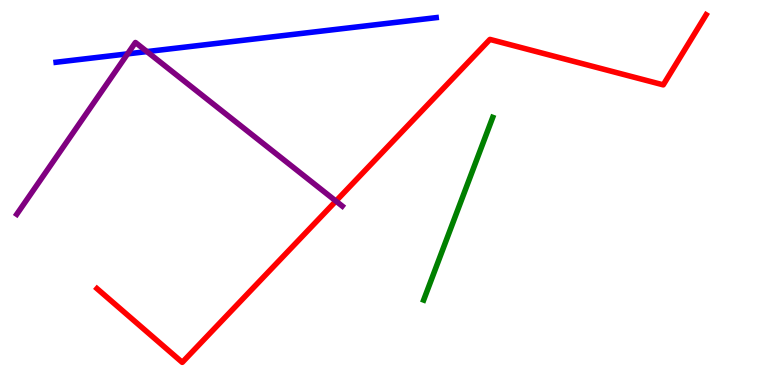[{'lines': ['blue', 'red'], 'intersections': []}, {'lines': ['green', 'red'], 'intersections': []}, {'lines': ['purple', 'red'], 'intersections': [{'x': 4.33, 'y': 4.78}]}, {'lines': ['blue', 'green'], 'intersections': []}, {'lines': ['blue', 'purple'], 'intersections': [{'x': 1.65, 'y': 8.6}, {'x': 1.9, 'y': 8.66}]}, {'lines': ['green', 'purple'], 'intersections': []}]